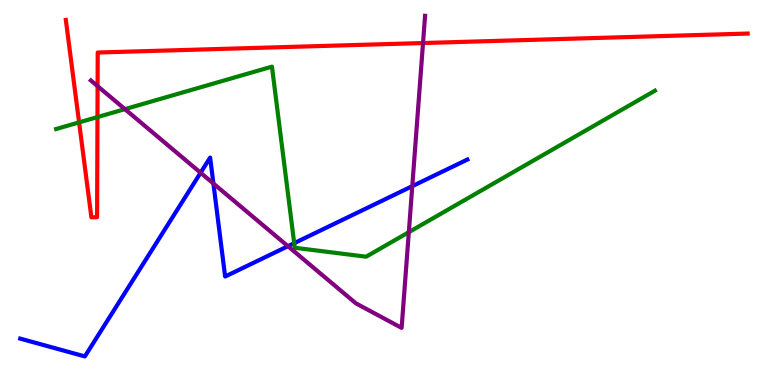[{'lines': ['blue', 'red'], 'intersections': []}, {'lines': ['green', 'red'], 'intersections': [{'x': 1.02, 'y': 6.82}, {'x': 1.26, 'y': 6.96}]}, {'lines': ['purple', 'red'], 'intersections': [{'x': 1.26, 'y': 7.76}, {'x': 5.46, 'y': 8.88}]}, {'lines': ['blue', 'green'], 'intersections': [{'x': 3.8, 'y': 3.68}]}, {'lines': ['blue', 'purple'], 'intersections': [{'x': 2.59, 'y': 5.51}, {'x': 2.75, 'y': 5.23}, {'x': 3.72, 'y': 3.61}, {'x': 5.32, 'y': 5.16}]}, {'lines': ['green', 'purple'], 'intersections': [{'x': 1.61, 'y': 7.17}, {'x': 5.28, 'y': 3.97}]}]